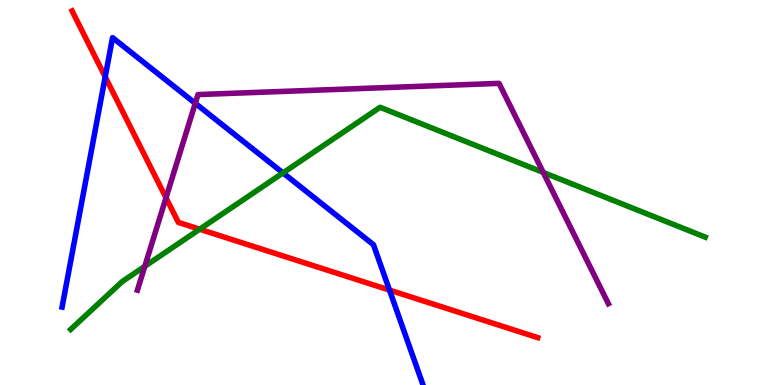[{'lines': ['blue', 'red'], 'intersections': [{'x': 1.36, 'y': 8.0}, {'x': 5.03, 'y': 2.47}]}, {'lines': ['green', 'red'], 'intersections': [{'x': 2.58, 'y': 4.05}]}, {'lines': ['purple', 'red'], 'intersections': [{'x': 2.14, 'y': 4.86}]}, {'lines': ['blue', 'green'], 'intersections': [{'x': 3.65, 'y': 5.51}]}, {'lines': ['blue', 'purple'], 'intersections': [{'x': 2.52, 'y': 7.32}]}, {'lines': ['green', 'purple'], 'intersections': [{'x': 1.87, 'y': 3.08}, {'x': 7.01, 'y': 5.52}]}]